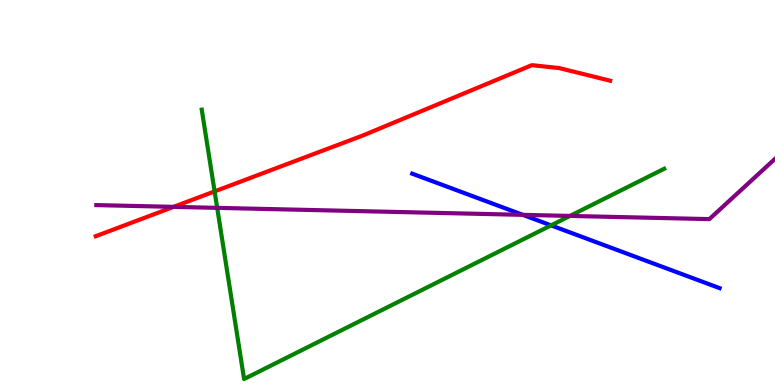[{'lines': ['blue', 'red'], 'intersections': []}, {'lines': ['green', 'red'], 'intersections': [{'x': 2.77, 'y': 5.03}]}, {'lines': ['purple', 'red'], 'intersections': [{'x': 2.24, 'y': 4.63}]}, {'lines': ['blue', 'green'], 'intersections': [{'x': 7.11, 'y': 4.15}]}, {'lines': ['blue', 'purple'], 'intersections': [{'x': 6.75, 'y': 4.42}]}, {'lines': ['green', 'purple'], 'intersections': [{'x': 2.8, 'y': 4.6}, {'x': 7.35, 'y': 4.39}]}]